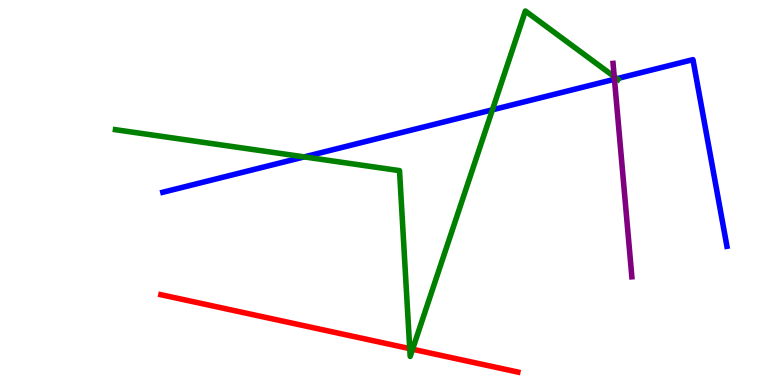[{'lines': ['blue', 'red'], 'intersections': []}, {'lines': ['green', 'red'], 'intersections': [{'x': 5.29, 'y': 0.945}, {'x': 5.32, 'y': 0.929}]}, {'lines': ['purple', 'red'], 'intersections': []}, {'lines': ['blue', 'green'], 'intersections': [{'x': 3.93, 'y': 5.92}, {'x': 6.35, 'y': 7.15}, {'x': 7.96, 'y': 7.96}]}, {'lines': ['blue', 'purple'], 'intersections': [{'x': 7.93, 'y': 7.94}]}, {'lines': ['green', 'purple'], 'intersections': [{'x': 7.93, 'y': 8.01}]}]